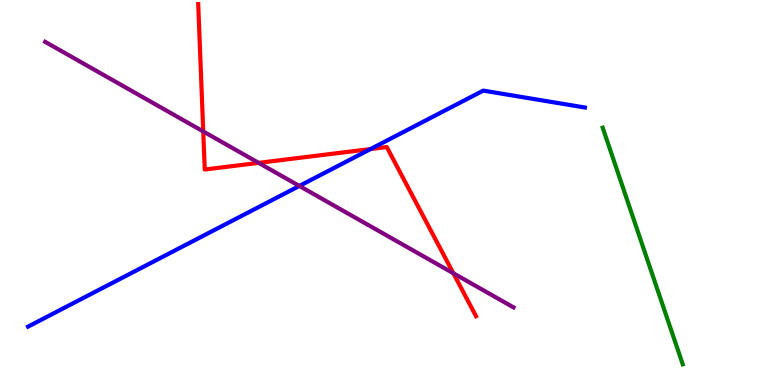[{'lines': ['blue', 'red'], 'intersections': [{'x': 4.78, 'y': 6.13}]}, {'lines': ['green', 'red'], 'intersections': []}, {'lines': ['purple', 'red'], 'intersections': [{'x': 2.62, 'y': 6.59}, {'x': 3.34, 'y': 5.77}, {'x': 5.85, 'y': 2.9}]}, {'lines': ['blue', 'green'], 'intersections': []}, {'lines': ['blue', 'purple'], 'intersections': [{'x': 3.86, 'y': 5.17}]}, {'lines': ['green', 'purple'], 'intersections': []}]